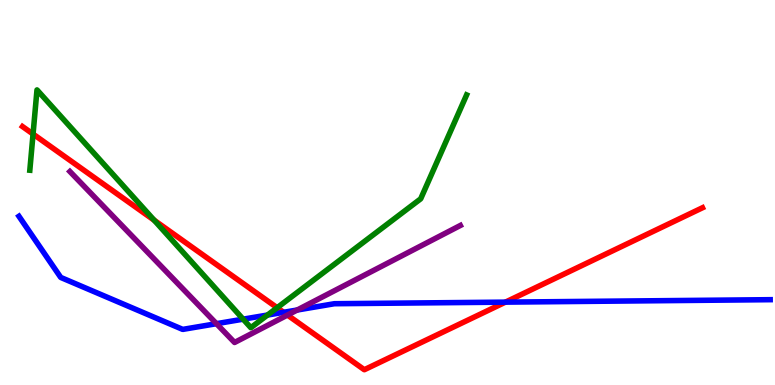[{'lines': ['blue', 'red'], 'intersections': [{'x': 3.66, 'y': 1.89}, {'x': 6.52, 'y': 2.15}]}, {'lines': ['green', 'red'], 'intersections': [{'x': 0.426, 'y': 6.52}, {'x': 1.99, 'y': 4.28}, {'x': 3.58, 'y': 2.01}]}, {'lines': ['purple', 'red'], 'intersections': [{'x': 3.71, 'y': 1.82}]}, {'lines': ['blue', 'green'], 'intersections': [{'x': 3.14, 'y': 1.71}, {'x': 3.45, 'y': 1.82}]}, {'lines': ['blue', 'purple'], 'intersections': [{'x': 2.79, 'y': 1.59}, {'x': 3.83, 'y': 1.95}]}, {'lines': ['green', 'purple'], 'intersections': []}]